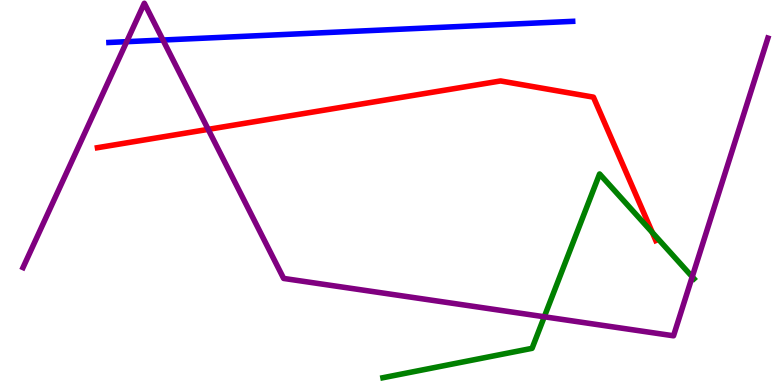[{'lines': ['blue', 'red'], 'intersections': []}, {'lines': ['green', 'red'], 'intersections': [{'x': 8.42, 'y': 3.96}]}, {'lines': ['purple', 'red'], 'intersections': [{'x': 2.69, 'y': 6.64}]}, {'lines': ['blue', 'green'], 'intersections': []}, {'lines': ['blue', 'purple'], 'intersections': [{'x': 1.63, 'y': 8.92}, {'x': 2.1, 'y': 8.96}]}, {'lines': ['green', 'purple'], 'intersections': [{'x': 7.02, 'y': 1.77}, {'x': 8.93, 'y': 2.81}]}]